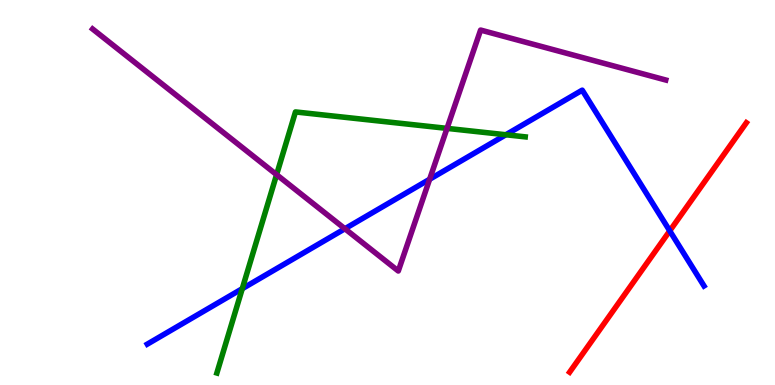[{'lines': ['blue', 'red'], 'intersections': [{'x': 8.64, 'y': 4.0}]}, {'lines': ['green', 'red'], 'intersections': []}, {'lines': ['purple', 'red'], 'intersections': []}, {'lines': ['blue', 'green'], 'intersections': [{'x': 3.13, 'y': 2.5}, {'x': 6.53, 'y': 6.5}]}, {'lines': ['blue', 'purple'], 'intersections': [{'x': 4.45, 'y': 4.06}, {'x': 5.54, 'y': 5.34}]}, {'lines': ['green', 'purple'], 'intersections': [{'x': 3.57, 'y': 5.46}, {'x': 5.77, 'y': 6.67}]}]